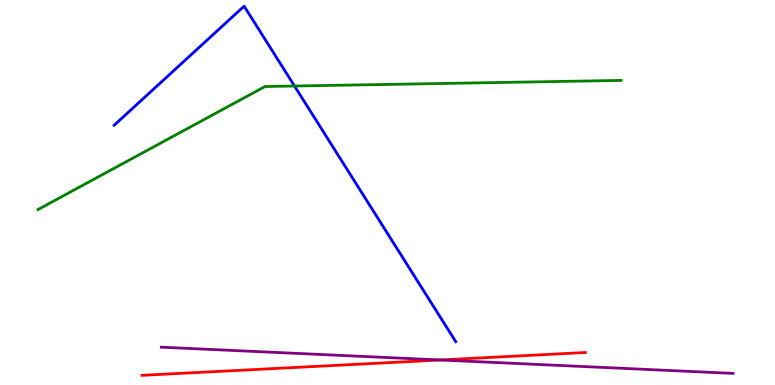[{'lines': ['blue', 'red'], 'intersections': []}, {'lines': ['green', 'red'], 'intersections': []}, {'lines': ['purple', 'red'], 'intersections': [{'x': 5.68, 'y': 0.65}]}, {'lines': ['blue', 'green'], 'intersections': [{'x': 3.8, 'y': 7.77}]}, {'lines': ['blue', 'purple'], 'intersections': []}, {'lines': ['green', 'purple'], 'intersections': []}]